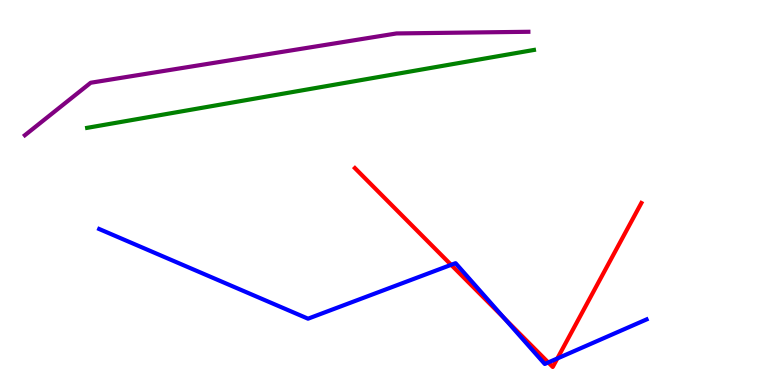[{'lines': ['blue', 'red'], 'intersections': [{'x': 5.82, 'y': 3.12}, {'x': 6.51, 'y': 1.73}, {'x': 7.07, 'y': 0.586}, {'x': 7.19, 'y': 0.689}]}, {'lines': ['green', 'red'], 'intersections': []}, {'lines': ['purple', 'red'], 'intersections': []}, {'lines': ['blue', 'green'], 'intersections': []}, {'lines': ['blue', 'purple'], 'intersections': []}, {'lines': ['green', 'purple'], 'intersections': []}]